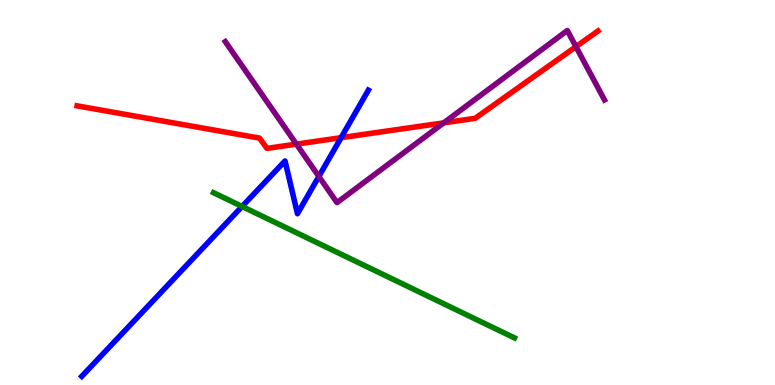[{'lines': ['blue', 'red'], 'intersections': [{'x': 4.4, 'y': 6.42}]}, {'lines': ['green', 'red'], 'intersections': []}, {'lines': ['purple', 'red'], 'intersections': [{'x': 3.82, 'y': 6.26}, {'x': 5.73, 'y': 6.81}, {'x': 7.43, 'y': 8.79}]}, {'lines': ['blue', 'green'], 'intersections': [{'x': 3.12, 'y': 4.64}]}, {'lines': ['blue', 'purple'], 'intersections': [{'x': 4.11, 'y': 5.42}]}, {'lines': ['green', 'purple'], 'intersections': []}]